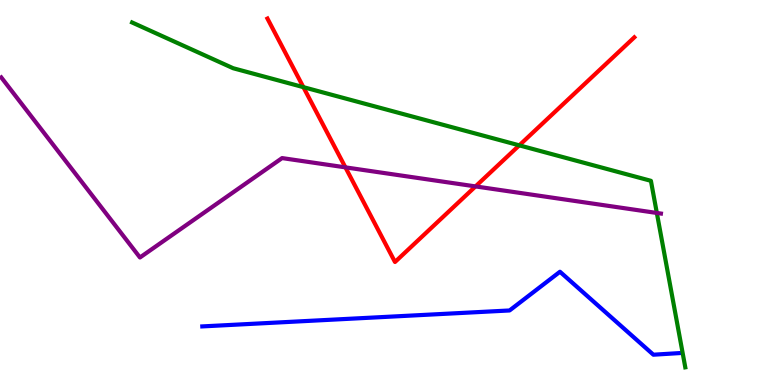[{'lines': ['blue', 'red'], 'intersections': []}, {'lines': ['green', 'red'], 'intersections': [{'x': 3.91, 'y': 7.74}, {'x': 6.7, 'y': 6.22}]}, {'lines': ['purple', 'red'], 'intersections': [{'x': 4.46, 'y': 5.65}, {'x': 6.14, 'y': 5.16}]}, {'lines': ['blue', 'green'], 'intersections': []}, {'lines': ['blue', 'purple'], 'intersections': []}, {'lines': ['green', 'purple'], 'intersections': [{'x': 8.48, 'y': 4.47}]}]